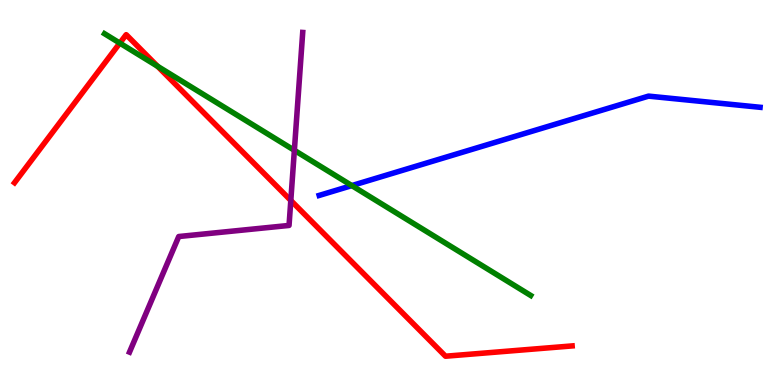[{'lines': ['blue', 'red'], 'intersections': []}, {'lines': ['green', 'red'], 'intersections': [{'x': 1.55, 'y': 8.88}, {'x': 2.03, 'y': 8.28}]}, {'lines': ['purple', 'red'], 'intersections': [{'x': 3.75, 'y': 4.79}]}, {'lines': ['blue', 'green'], 'intersections': [{'x': 4.54, 'y': 5.18}]}, {'lines': ['blue', 'purple'], 'intersections': []}, {'lines': ['green', 'purple'], 'intersections': [{'x': 3.8, 'y': 6.1}]}]